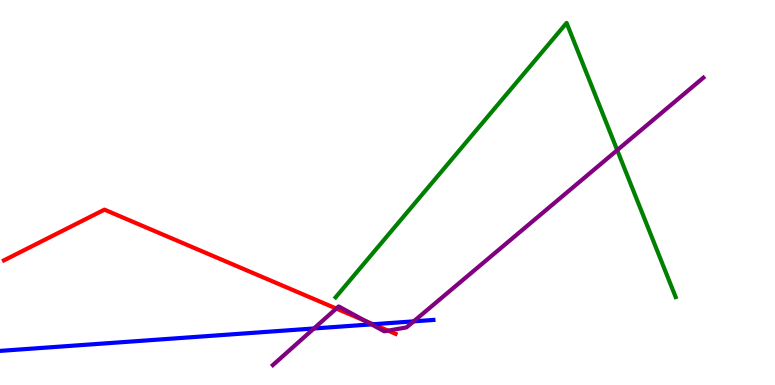[{'lines': ['blue', 'red'], 'intersections': [{'x': 4.81, 'y': 1.58}]}, {'lines': ['green', 'red'], 'intersections': []}, {'lines': ['purple', 'red'], 'intersections': [{'x': 4.34, 'y': 1.99}, {'x': 4.71, 'y': 1.67}, {'x': 5.01, 'y': 1.41}]}, {'lines': ['blue', 'green'], 'intersections': []}, {'lines': ['blue', 'purple'], 'intersections': [{'x': 4.05, 'y': 1.47}, {'x': 4.79, 'y': 1.57}, {'x': 5.34, 'y': 1.65}]}, {'lines': ['green', 'purple'], 'intersections': [{'x': 7.96, 'y': 6.1}]}]